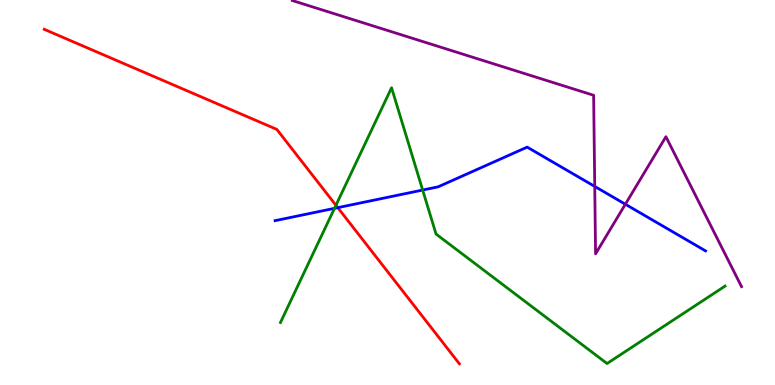[{'lines': ['blue', 'red'], 'intersections': [{'x': 4.36, 'y': 4.61}]}, {'lines': ['green', 'red'], 'intersections': [{'x': 4.33, 'y': 4.67}]}, {'lines': ['purple', 'red'], 'intersections': []}, {'lines': ['blue', 'green'], 'intersections': [{'x': 4.32, 'y': 4.59}, {'x': 5.45, 'y': 5.06}]}, {'lines': ['blue', 'purple'], 'intersections': [{'x': 7.67, 'y': 5.16}, {'x': 8.07, 'y': 4.7}]}, {'lines': ['green', 'purple'], 'intersections': []}]